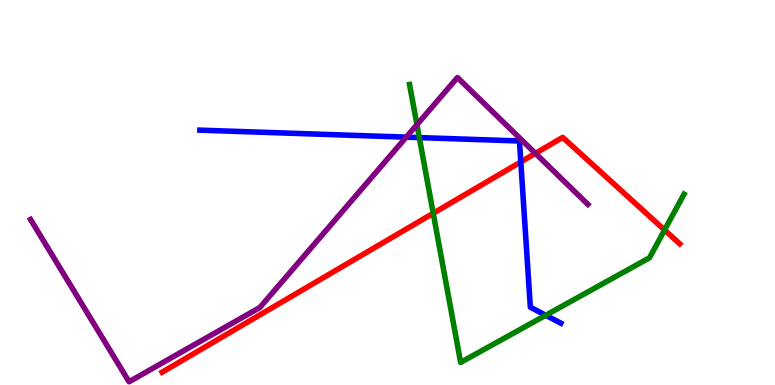[{'lines': ['blue', 'red'], 'intersections': [{'x': 6.72, 'y': 5.79}]}, {'lines': ['green', 'red'], 'intersections': [{'x': 5.59, 'y': 4.46}, {'x': 8.58, 'y': 4.03}]}, {'lines': ['purple', 'red'], 'intersections': [{'x': 6.91, 'y': 6.02}]}, {'lines': ['blue', 'green'], 'intersections': [{'x': 5.41, 'y': 6.43}, {'x': 7.04, 'y': 1.81}]}, {'lines': ['blue', 'purple'], 'intersections': [{'x': 5.24, 'y': 6.44}]}, {'lines': ['green', 'purple'], 'intersections': [{'x': 5.38, 'y': 6.76}]}]